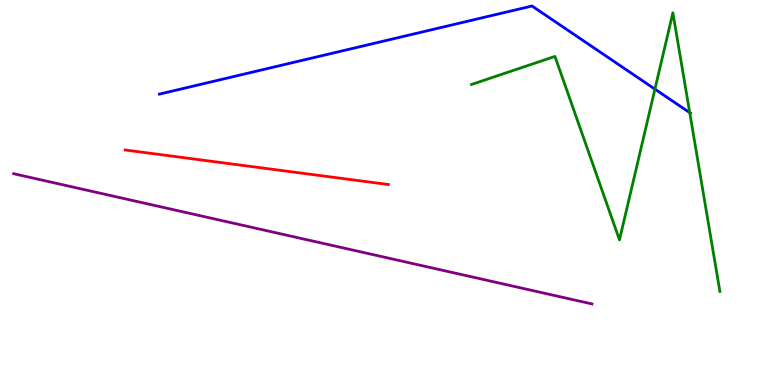[{'lines': ['blue', 'red'], 'intersections': []}, {'lines': ['green', 'red'], 'intersections': []}, {'lines': ['purple', 'red'], 'intersections': []}, {'lines': ['blue', 'green'], 'intersections': [{'x': 8.45, 'y': 7.69}, {'x': 8.9, 'y': 7.07}]}, {'lines': ['blue', 'purple'], 'intersections': []}, {'lines': ['green', 'purple'], 'intersections': []}]